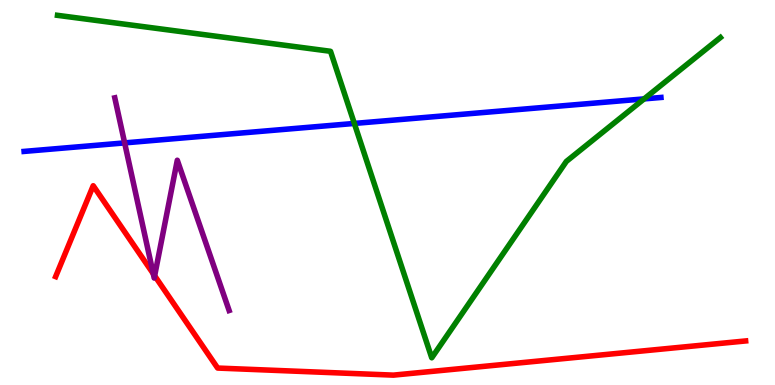[{'lines': ['blue', 'red'], 'intersections': []}, {'lines': ['green', 'red'], 'intersections': []}, {'lines': ['purple', 'red'], 'intersections': [{'x': 1.98, 'y': 2.89}, {'x': 2.0, 'y': 2.84}]}, {'lines': ['blue', 'green'], 'intersections': [{'x': 4.57, 'y': 6.79}, {'x': 8.31, 'y': 7.43}]}, {'lines': ['blue', 'purple'], 'intersections': [{'x': 1.61, 'y': 6.29}]}, {'lines': ['green', 'purple'], 'intersections': []}]